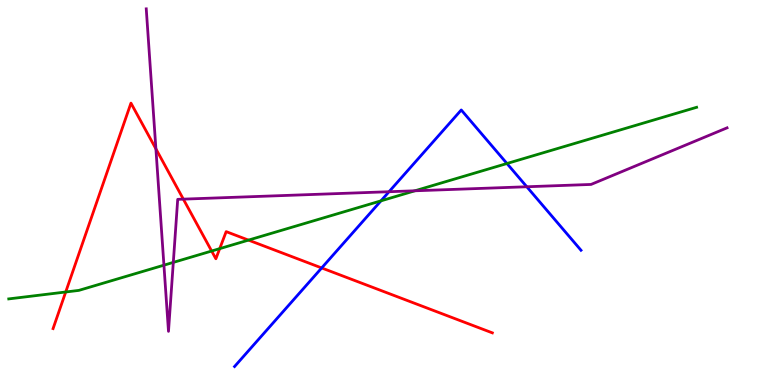[{'lines': ['blue', 'red'], 'intersections': [{'x': 4.15, 'y': 3.04}]}, {'lines': ['green', 'red'], 'intersections': [{'x': 0.848, 'y': 2.42}, {'x': 2.73, 'y': 3.48}, {'x': 2.84, 'y': 3.54}, {'x': 3.21, 'y': 3.76}]}, {'lines': ['purple', 'red'], 'intersections': [{'x': 2.01, 'y': 6.13}, {'x': 2.37, 'y': 4.83}]}, {'lines': ['blue', 'green'], 'intersections': [{'x': 4.92, 'y': 4.78}, {'x': 6.54, 'y': 5.75}]}, {'lines': ['blue', 'purple'], 'intersections': [{'x': 5.02, 'y': 5.02}, {'x': 6.8, 'y': 5.15}]}, {'lines': ['green', 'purple'], 'intersections': [{'x': 2.12, 'y': 3.11}, {'x': 2.24, 'y': 3.18}, {'x': 5.35, 'y': 5.04}]}]